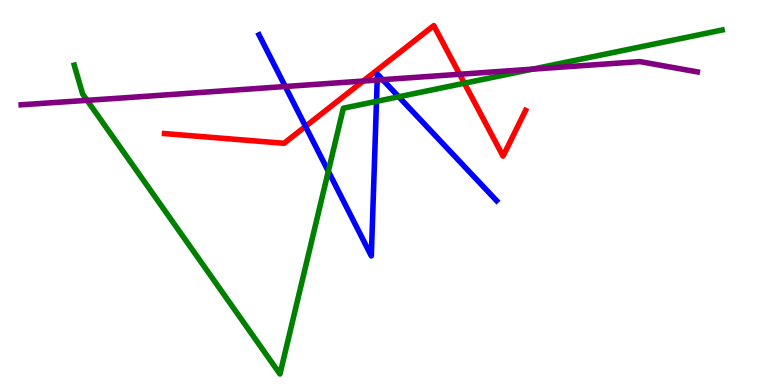[{'lines': ['blue', 'red'], 'intersections': [{'x': 3.94, 'y': 6.72}]}, {'lines': ['green', 'red'], 'intersections': [{'x': 5.99, 'y': 7.84}]}, {'lines': ['purple', 'red'], 'intersections': [{'x': 4.69, 'y': 7.9}, {'x': 5.93, 'y': 8.07}]}, {'lines': ['blue', 'green'], 'intersections': [{'x': 4.24, 'y': 5.55}, {'x': 4.86, 'y': 7.37}, {'x': 5.15, 'y': 7.49}]}, {'lines': ['blue', 'purple'], 'intersections': [{'x': 3.68, 'y': 7.75}, {'x': 4.87, 'y': 7.92}, {'x': 4.94, 'y': 7.93}]}, {'lines': ['green', 'purple'], 'intersections': [{'x': 1.12, 'y': 7.39}, {'x': 6.87, 'y': 8.2}]}]